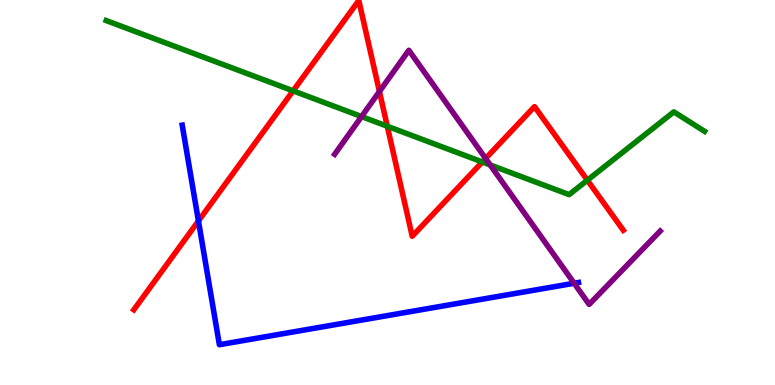[{'lines': ['blue', 'red'], 'intersections': [{'x': 2.56, 'y': 4.26}]}, {'lines': ['green', 'red'], 'intersections': [{'x': 3.78, 'y': 7.64}, {'x': 5.0, 'y': 6.72}, {'x': 6.22, 'y': 5.79}, {'x': 7.58, 'y': 5.32}]}, {'lines': ['purple', 'red'], 'intersections': [{'x': 4.9, 'y': 7.62}, {'x': 6.27, 'y': 5.88}]}, {'lines': ['blue', 'green'], 'intersections': []}, {'lines': ['blue', 'purple'], 'intersections': [{'x': 7.41, 'y': 2.64}]}, {'lines': ['green', 'purple'], 'intersections': [{'x': 4.67, 'y': 6.97}, {'x': 6.33, 'y': 5.72}]}]